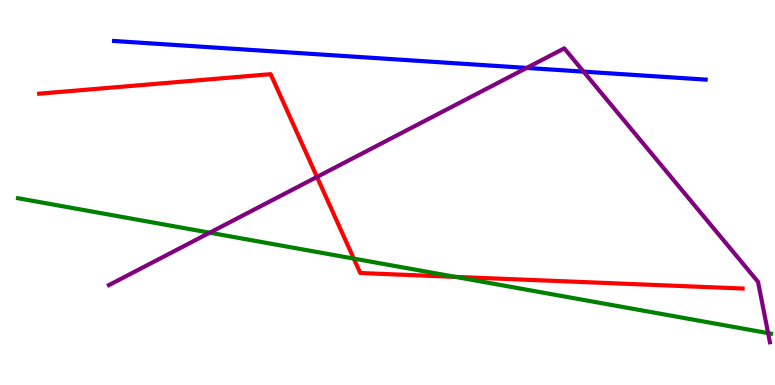[{'lines': ['blue', 'red'], 'intersections': []}, {'lines': ['green', 'red'], 'intersections': [{'x': 4.56, 'y': 3.28}, {'x': 5.88, 'y': 2.81}]}, {'lines': ['purple', 'red'], 'intersections': [{'x': 4.09, 'y': 5.4}]}, {'lines': ['blue', 'green'], 'intersections': []}, {'lines': ['blue', 'purple'], 'intersections': [{'x': 6.8, 'y': 8.24}, {'x': 7.53, 'y': 8.14}]}, {'lines': ['green', 'purple'], 'intersections': [{'x': 2.71, 'y': 3.96}, {'x': 9.91, 'y': 1.35}]}]